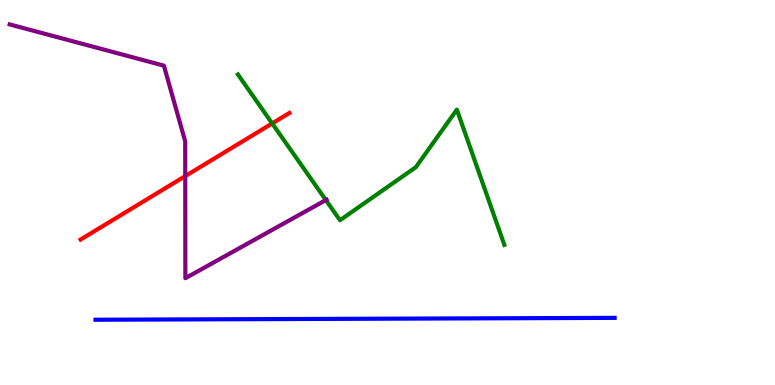[{'lines': ['blue', 'red'], 'intersections': []}, {'lines': ['green', 'red'], 'intersections': [{'x': 3.51, 'y': 6.79}]}, {'lines': ['purple', 'red'], 'intersections': [{'x': 2.39, 'y': 5.43}]}, {'lines': ['blue', 'green'], 'intersections': []}, {'lines': ['blue', 'purple'], 'intersections': []}, {'lines': ['green', 'purple'], 'intersections': [{'x': 4.2, 'y': 4.8}]}]